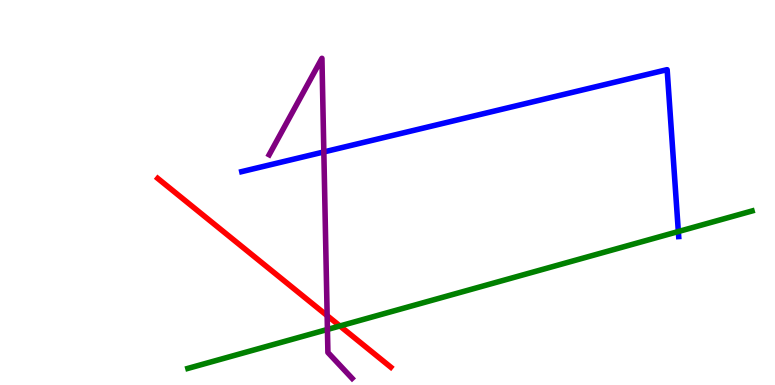[{'lines': ['blue', 'red'], 'intersections': []}, {'lines': ['green', 'red'], 'intersections': [{'x': 4.39, 'y': 1.53}]}, {'lines': ['purple', 'red'], 'intersections': [{'x': 4.22, 'y': 1.8}]}, {'lines': ['blue', 'green'], 'intersections': [{'x': 8.75, 'y': 3.99}]}, {'lines': ['blue', 'purple'], 'intersections': [{'x': 4.18, 'y': 6.05}]}, {'lines': ['green', 'purple'], 'intersections': [{'x': 4.22, 'y': 1.44}]}]